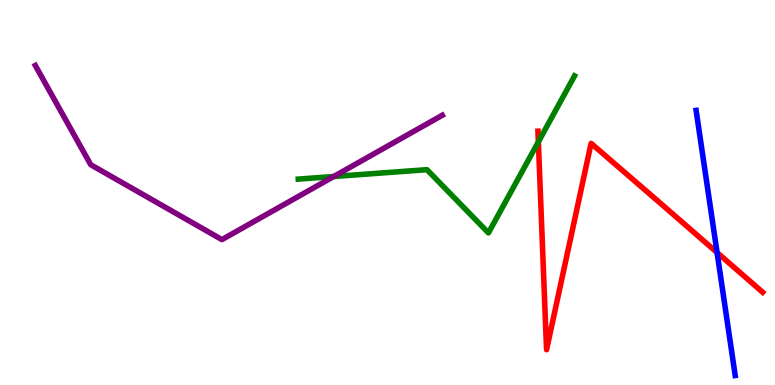[{'lines': ['blue', 'red'], 'intersections': [{'x': 9.25, 'y': 3.44}]}, {'lines': ['green', 'red'], 'intersections': [{'x': 6.95, 'y': 6.31}]}, {'lines': ['purple', 'red'], 'intersections': []}, {'lines': ['blue', 'green'], 'intersections': []}, {'lines': ['blue', 'purple'], 'intersections': []}, {'lines': ['green', 'purple'], 'intersections': [{'x': 4.31, 'y': 5.42}]}]